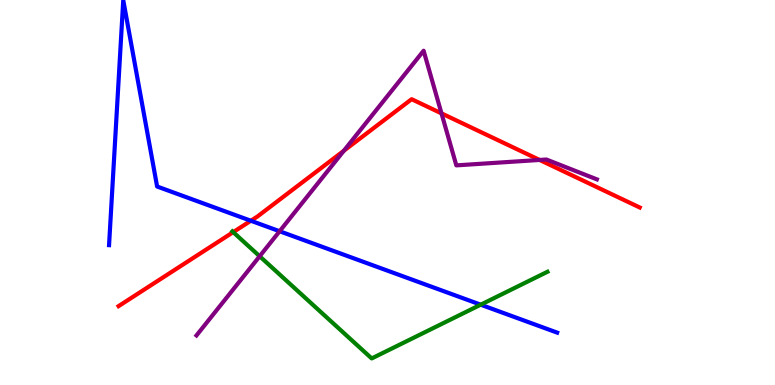[{'lines': ['blue', 'red'], 'intersections': [{'x': 3.24, 'y': 4.27}]}, {'lines': ['green', 'red'], 'intersections': [{'x': 3.01, 'y': 3.97}]}, {'lines': ['purple', 'red'], 'intersections': [{'x': 4.44, 'y': 6.08}, {'x': 5.7, 'y': 7.06}, {'x': 6.96, 'y': 5.85}]}, {'lines': ['blue', 'green'], 'intersections': [{'x': 6.2, 'y': 2.09}]}, {'lines': ['blue', 'purple'], 'intersections': [{'x': 3.61, 'y': 3.99}]}, {'lines': ['green', 'purple'], 'intersections': [{'x': 3.35, 'y': 3.34}]}]